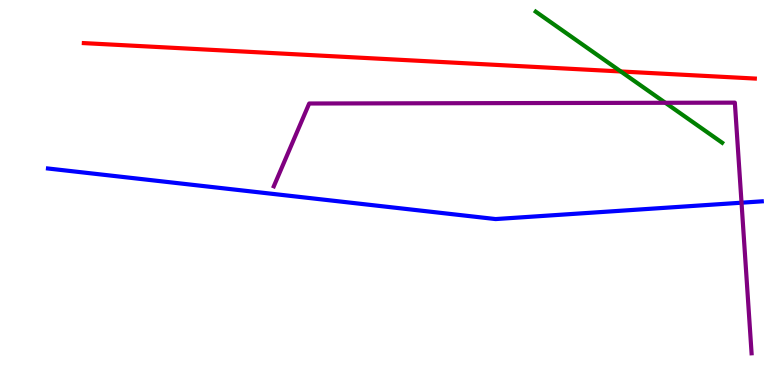[{'lines': ['blue', 'red'], 'intersections': []}, {'lines': ['green', 'red'], 'intersections': [{'x': 8.01, 'y': 8.14}]}, {'lines': ['purple', 'red'], 'intersections': []}, {'lines': ['blue', 'green'], 'intersections': []}, {'lines': ['blue', 'purple'], 'intersections': [{'x': 9.57, 'y': 4.74}]}, {'lines': ['green', 'purple'], 'intersections': [{'x': 8.59, 'y': 7.33}]}]